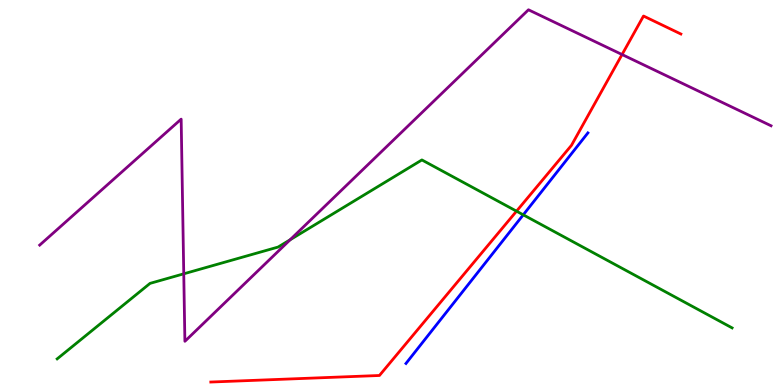[{'lines': ['blue', 'red'], 'intersections': []}, {'lines': ['green', 'red'], 'intersections': [{'x': 6.66, 'y': 4.51}]}, {'lines': ['purple', 'red'], 'intersections': [{'x': 8.03, 'y': 8.58}]}, {'lines': ['blue', 'green'], 'intersections': [{'x': 6.75, 'y': 4.42}]}, {'lines': ['blue', 'purple'], 'intersections': []}, {'lines': ['green', 'purple'], 'intersections': [{'x': 2.37, 'y': 2.89}, {'x': 3.74, 'y': 3.77}]}]